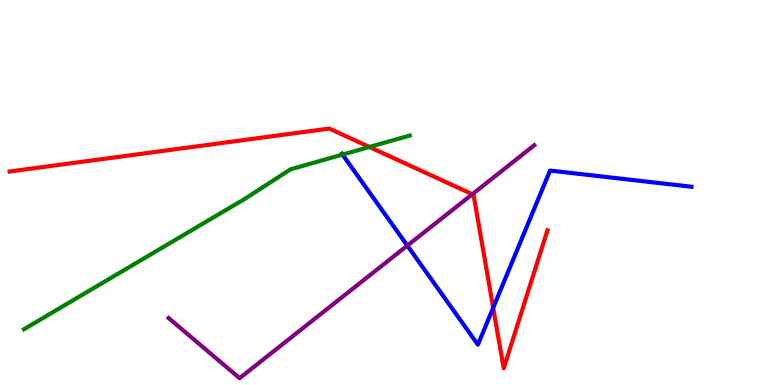[{'lines': ['blue', 'red'], 'intersections': [{'x': 6.36, 'y': 2.01}]}, {'lines': ['green', 'red'], 'intersections': [{'x': 4.77, 'y': 6.18}]}, {'lines': ['purple', 'red'], 'intersections': [{'x': 6.09, 'y': 4.96}]}, {'lines': ['blue', 'green'], 'intersections': [{'x': 4.42, 'y': 5.98}]}, {'lines': ['blue', 'purple'], 'intersections': [{'x': 5.26, 'y': 3.62}]}, {'lines': ['green', 'purple'], 'intersections': []}]